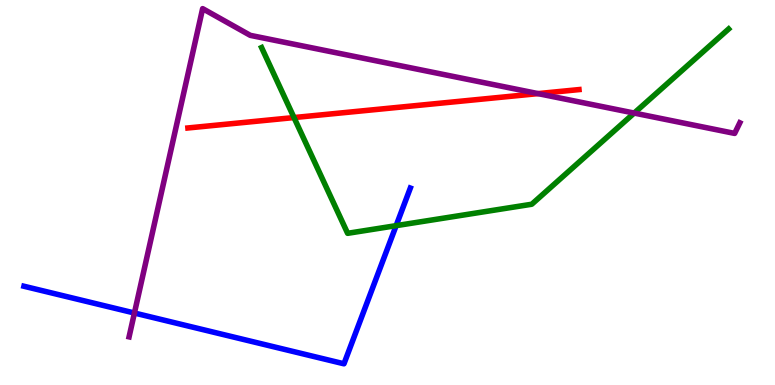[{'lines': ['blue', 'red'], 'intersections': []}, {'lines': ['green', 'red'], 'intersections': [{'x': 3.79, 'y': 6.95}]}, {'lines': ['purple', 'red'], 'intersections': [{'x': 6.94, 'y': 7.57}]}, {'lines': ['blue', 'green'], 'intersections': [{'x': 5.11, 'y': 4.14}]}, {'lines': ['blue', 'purple'], 'intersections': [{'x': 1.73, 'y': 1.87}]}, {'lines': ['green', 'purple'], 'intersections': [{'x': 8.18, 'y': 7.06}]}]